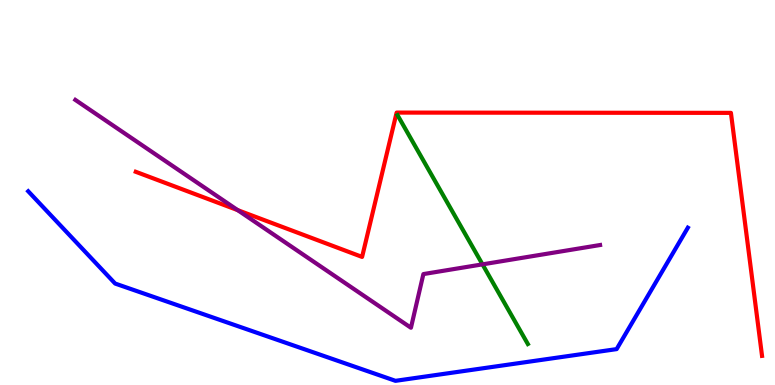[{'lines': ['blue', 'red'], 'intersections': []}, {'lines': ['green', 'red'], 'intersections': []}, {'lines': ['purple', 'red'], 'intersections': [{'x': 3.07, 'y': 4.54}]}, {'lines': ['blue', 'green'], 'intersections': []}, {'lines': ['blue', 'purple'], 'intersections': []}, {'lines': ['green', 'purple'], 'intersections': [{'x': 6.23, 'y': 3.13}]}]